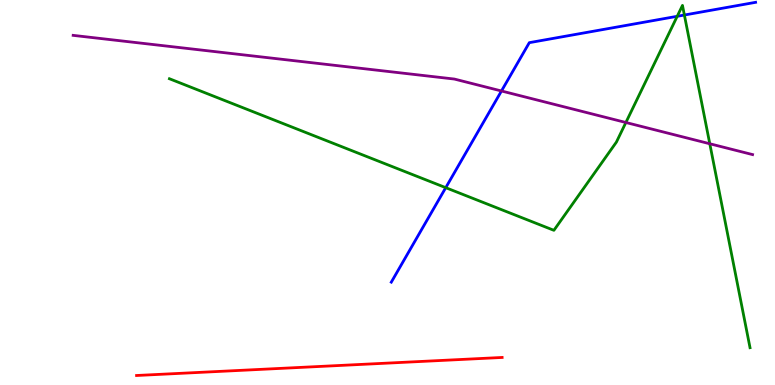[{'lines': ['blue', 'red'], 'intersections': []}, {'lines': ['green', 'red'], 'intersections': []}, {'lines': ['purple', 'red'], 'intersections': []}, {'lines': ['blue', 'green'], 'intersections': [{'x': 5.75, 'y': 5.13}, {'x': 8.74, 'y': 9.58}, {'x': 8.83, 'y': 9.61}]}, {'lines': ['blue', 'purple'], 'intersections': [{'x': 6.47, 'y': 7.64}]}, {'lines': ['green', 'purple'], 'intersections': [{'x': 8.08, 'y': 6.82}, {'x': 9.16, 'y': 6.27}]}]